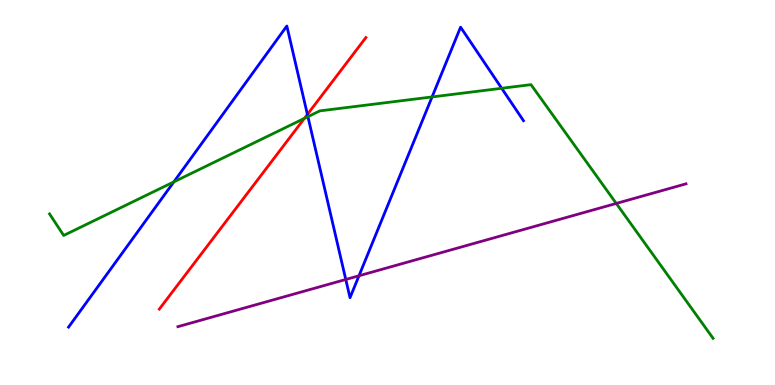[{'lines': ['blue', 'red'], 'intersections': [{'x': 3.97, 'y': 7.03}]}, {'lines': ['green', 'red'], 'intersections': [{'x': 3.93, 'y': 6.93}]}, {'lines': ['purple', 'red'], 'intersections': []}, {'lines': ['blue', 'green'], 'intersections': [{'x': 2.24, 'y': 5.28}, {'x': 3.97, 'y': 6.97}, {'x': 5.58, 'y': 7.48}, {'x': 6.47, 'y': 7.71}]}, {'lines': ['blue', 'purple'], 'intersections': [{'x': 4.46, 'y': 2.74}, {'x': 4.63, 'y': 2.84}]}, {'lines': ['green', 'purple'], 'intersections': [{'x': 7.95, 'y': 4.72}]}]